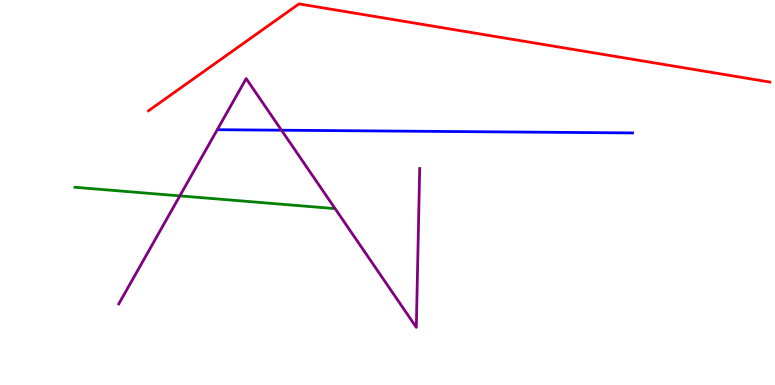[{'lines': ['blue', 'red'], 'intersections': []}, {'lines': ['green', 'red'], 'intersections': []}, {'lines': ['purple', 'red'], 'intersections': []}, {'lines': ['blue', 'green'], 'intersections': []}, {'lines': ['blue', 'purple'], 'intersections': [{'x': 3.63, 'y': 6.62}]}, {'lines': ['green', 'purple'], 'intersections': [{'x': 2.32, 'y': 4.91}]}]